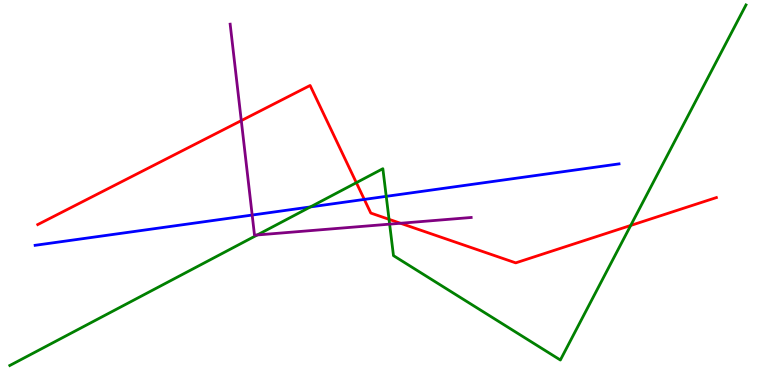[{'lines': ['blue', 'red'], 'intersections': [{'x': 4.7, 'y': 4.82}]}, {'lines': ['green', 'red'], 'intersections': [{'x': 4.6, 'y': 5.25}, {'x': 5.02, 'y': 4.3}, {'x': 8.14, 'y': 4.14}]}, {'lines': ['purple', 'red'], 'intersections': [{'x': 3.11, 'y': 6.87}, {'x': 5.17, 'y': 4.2}]}, {'lines': ['blue', 'green'], 'intersections': [{'x': 4.01, 'y': 4.63}, {'x': 4.98, 'y': 4.9}]}, {'lines': ['blue', 'purple'], 'intersections': [{'x': 3.25, 'y': 4.41}]}, {'lines': ['green', 'purple'], 'intersections': [{'x': 3.32, 'y': 3.9}, {'x': 5.03, 'y': 4.18}]}]